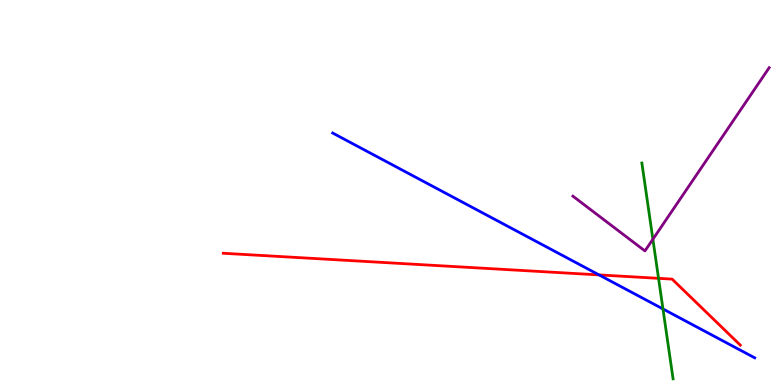[{'lines': ['blue', 'red'], 'intersections': [{'x': 7.73, 'y': 2.86}]}, {'lines': ['green', 'red'], 'intersections': [{'x': 8.5, 'y': 2.77}]}, {'lines': ['purple', 'red'], 'intersections': []}, {'lines': ['blue', 'green'], 'intersections': [{'x': 8.55, 'y': 1.98}]}, {'lines': ['blue', 'purple'], 'intersections': []}, {'lines': ['green', 'purple'], 'intersections': [{'x': 8.42, 'y': 3.79}]}]